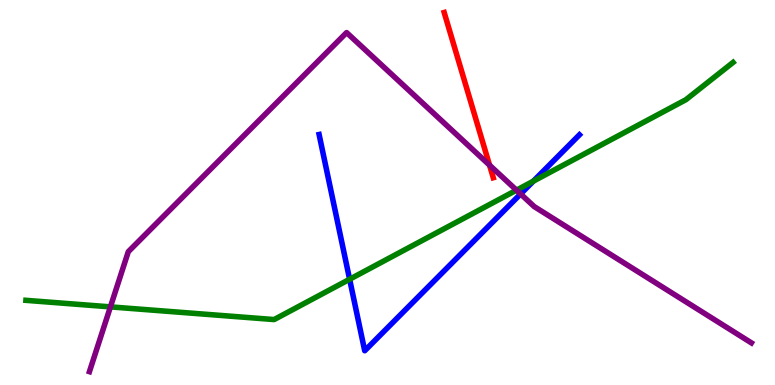[{'lines': ['blue', 'red'], 'intersections': []}, {'lines': ['green', 'red'], 'intersections': []}, {'lines': ['purple', 'red'], 'intersections': [{'x': 6.32, 'y': 5.71}]}, {'lines': ['blue', 'green'], 'intersections': [{'x': 4.51, 'y': 2.75}, {'x': 6.88, 'y': 5.29}]}, {'lines': ['blue', 'purple'], 'intersections': [{'x': 6.72, 'y': 4.96}]}, {'lines': ['green', 'purple'], 'intersections': [{'x': 1.42, 'y': 2.03}, {'x': 6.66, 'y': 5.06}]}]